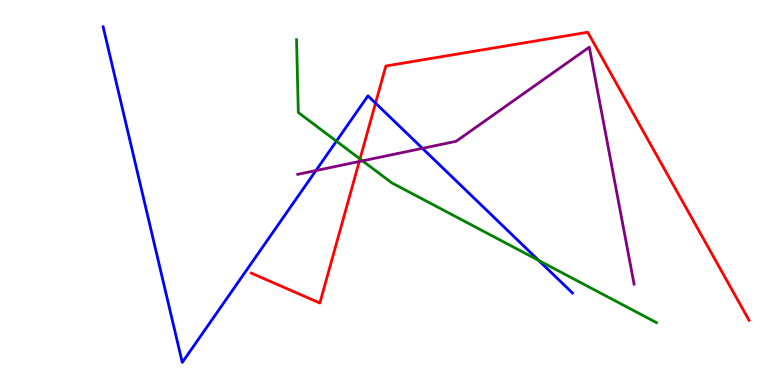[{'lines': ['blue', 'red'], 'intersections': [{'x': 4.85, 'y': 7.32}]}, {'lines': ['green', 'red'], 'intersections': [{'x': 4.64, 'y': 5.87}]}, {'lines': ['purple', 'red'], 'intersections': [{'x': 4.64, 'y': 5.8}]}, {'lines': ['blue', 'green'], 'intersections': [{'x': 4.34, 'y': 6.33}, {'x': 6.95, 'y': 3.24}]}, {'lines': ['blue', 'purple'], 'intersections': [{'x': 4.08, 'y': 5.57}, {'x': 5.45, 'y': 6.15}]}, {'lines': ['green', 'purple'], 'intersections': [{'x': 4.68, 'y': 5.82}]}]